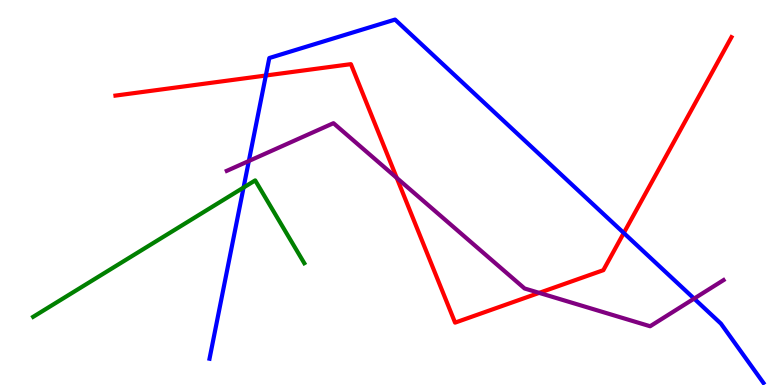[{'lines': ['blue', 'red'], 'intersections': [{'x': 3.43, 'y': 8.04}, {'x': 8.05, 'y': 3.95}]}, {'lines': ['green', 'red'], 'intersections': []}, {'lines': ['purple', 'red'], 'intersections': [{'x': 5.12, 'y': 5.38}, {'x': 6.96, 'y': 2.39}]}, {'lines': ['blue', 'green'], 'intersections': [{'x': 3.14, 'y': 5.13}]}, {'lines': ['blue', 'purple'], 'intersections': [{'x': 3.21, 'y': 5.82}, {'x': 8.96, 'y': 2.24}]}, {'lines': ['green', 'purple'], 'intersections': []}]